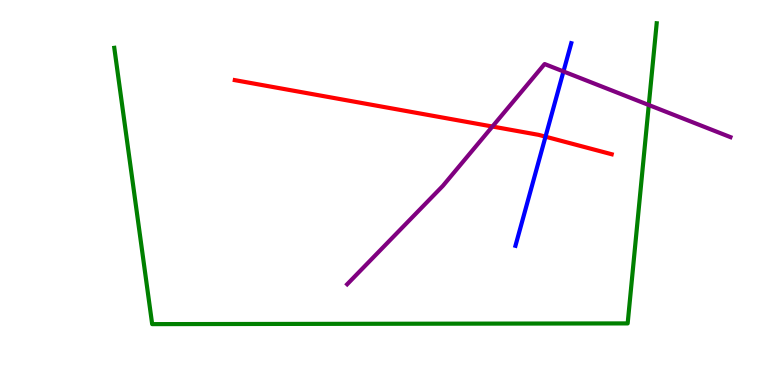[{'lines': ['blue', 'red'], 'intersections': [{'x': 7.04, 'y': 6.45}]}, {'lines': ['green', 'red'], 'intersections': []}, {'lines': ['purple', 'red'], 'intersections': [{'x': 6.35, 'y': 6.71}]}, {'lines': ['blue', 'green'], 'intersections': []}, {'lines': ['blue', 'purple'], 'intersections': [{'x': 7.27, 'y': 8.14}]}, {'lines': ['green', 'purple'], 'intersections': [{'x': 8.37, 'y': 7.27}]}]